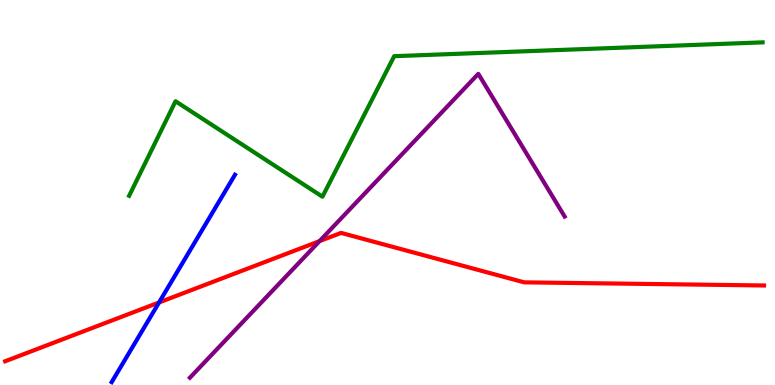[{'lines': ['blue', 'red'], 'intersections': [{'x': 2.05, 'y': 2.14}]}, {'lines': ['green', 'red'], 'intersections': []}, {'lines': ['purple', 'red'], 'intersections': [{'x': 4.12, 'y': 3.74}]}, {'lines': ['blue', 'green'], 'intersections': []}, {'lines': ['blue', 'purple'], 'intersections': []}, {'lines': ['green', 'purple'], 'intersections': []}]